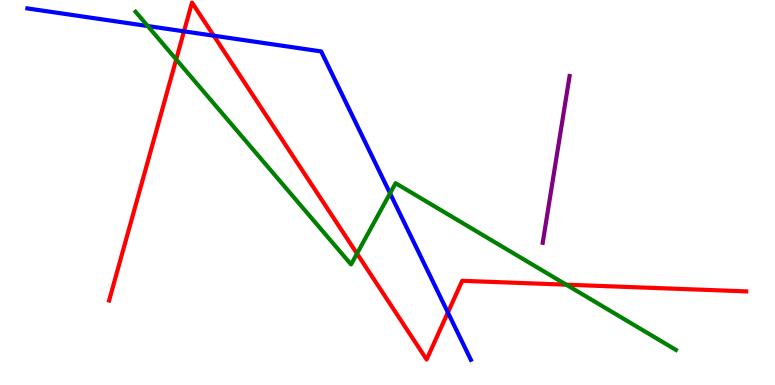[{'lines': ['blue', 'red'], 'intersections': [{'x': 2.37, 'y': 9.19}, {'x': 2.76, 'y': 9.07}, {'x': 5.78, 'y': 1.88}]}, {'lines': ['green', 'red'], 'intersections': [{'x': 2.27, 'y': 8.46}, {'x': 4.61, 'y': 3.41}, {'x': 7.31, 'y': 2.61}]}, {'lines': ['purple', 'red'], 'intersections': []}, {'lines': ['blue', 'green'], 'intersections': [{'x': 1.91, 'y': 9.32}, {'x': 5.03, 'y': 4.98}]}, {'lines': ['blue', 'purple'], 'intersections': []}, {'lines': ['green', 'purple'], 'intersections': []}]